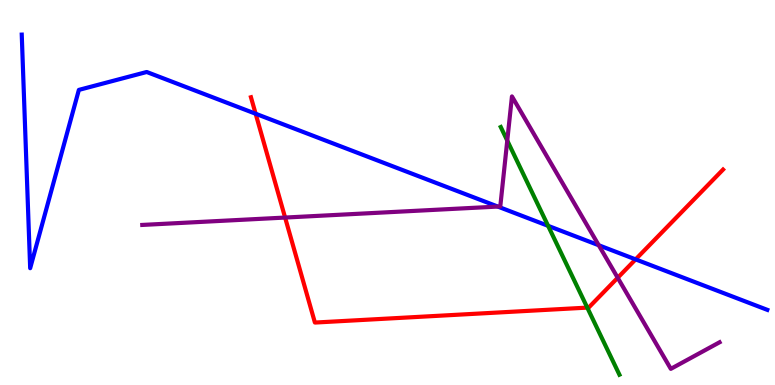[{'lines': ['blue', 'red'], 'intersections': [{'x': 3.3, 'y': 7.05}, {'x': 8.2, 'y': 3.26}]}, {'lines': ['green', 'red'], 'intersections': [{'x': 7.58, 'y': 2.01}]}, {'lines': ['purple', 'red'], 'intersections': [{'x': 3.68, 'y': 4.35}, {'x': 7.97, 'y': 2.79}]}, {'lines': ['blue', 'green'], 'intersections': [{'x': 7.07, 'y': 4.13}]}, {'lines': ['blue', 'purple'], 'intersections': [{'x': 6.42, 'y': 4.63}, {'x': 7.73, 'y': 3.63}]}, {'lines': ['green', 'purple'], 'intersections': [{'x': 6.55, 'y': 6.35}]}]